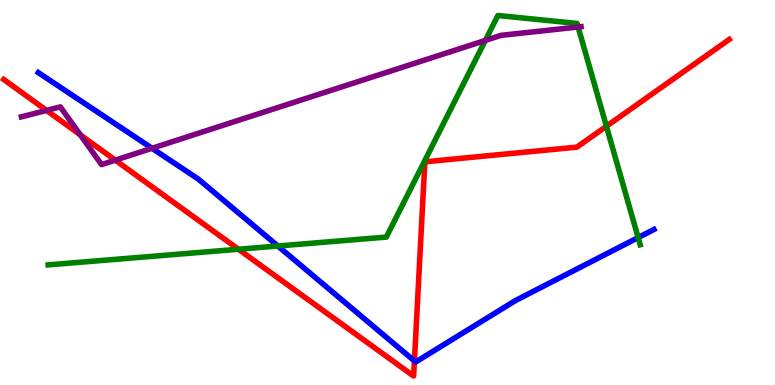[{'lines': ['blue', 'red'], 'intersections': [{'x': 5.35, 'y': 0.626}]}, {'lines': ['green', 'red'], 'intersections': [{'x': 3.08, 'y': 3.53}, {'x': 7.82, 'y': 6.72}]}, {'lines': ['purple', 'red'], 'intersections': [{'x': 0.601, 'y': 7.13}, {'x': 1.04, 'y': 6.5}, {'x': 1.49, 'y': 5.84}]}, {'lines': ['blue', 'green'], 'intersections': [{'x': 3.59, 'y': 3.61}, {'x': 8.23, 'y': 3.83}]}, {'lines': ['blue', 'purple'], 'intersections': [{'x': 1.96, 'y': 6.15}]}, {'lines': ['green', 'purple'], 'intersections': [{'x': 6.26, 'y': 8.95}, {'x': 7.46, 'y': 9.3}]}]